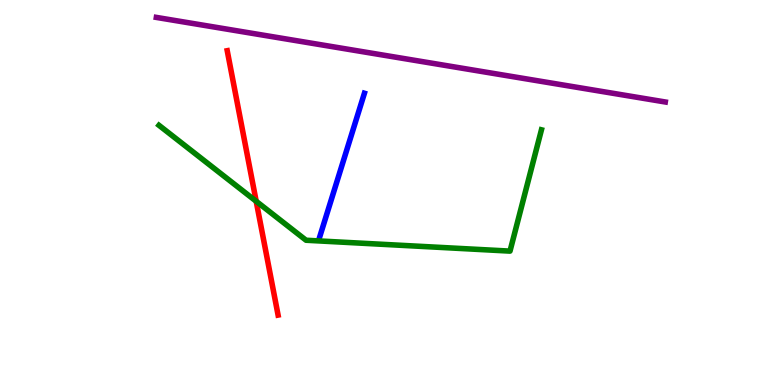[{'lines': ['blue', 'red'], 'intersections': []}, {'lines': ['green', 'red'], 'intersections': [{'x': 3.31, 'y': 4.77}]}, {'lines': ['purple', 'red'], 'intersections': []}, {'lines': ['blue', 'green'], 'intersections': []}, {'lines': ['blue', 'purple'], 'intersections': []}, {'lines': ['green', 'purple'], 'intersections': []}]